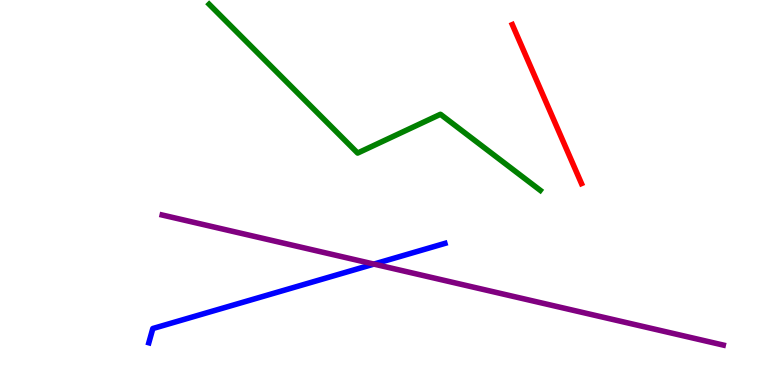[{'lines': ['blue', 'red'], 'intersections': []}, {'lines': ['green', 'red'], 'intersections': []}, {'lines': ['purple', 'red'], 'intersections': []}, {'lines': ['blue', 'green'], 'intersections': []}, {'lines': ['blue', 'purple'], 'intersections': [{'x': 4.82, 'y': 3.14}]}, {'lines': ['green', 'purple'], 'intersections': []}]